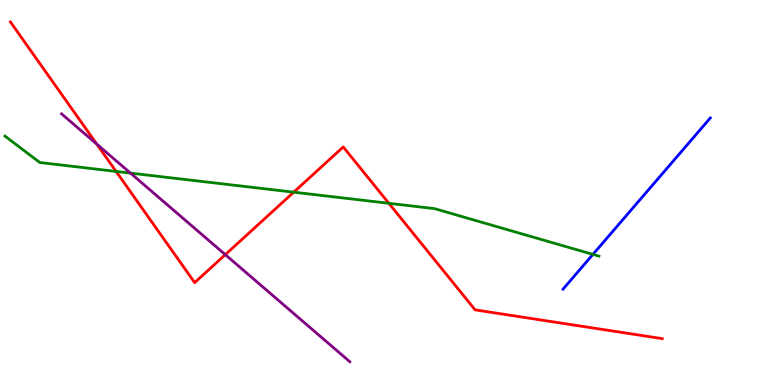[{'lines': ['blue', 'red'], 'intersections': []}, {'lines': ['green', 'red'], 'intersections': [{'x': 1.5, 'y': 5.55}, {'x': 3.79, 'y': 5.01}, {'x': 5.02, 'y': 4.72}]}, {'lines': ['purple', 'red'], 'intersections': [{'x': 1.25, 'y': 6.26}, {'x': 2.91, 'y': 3.39}]}, {'lines': ['blue', 'green'], 'intersections': [{'x': 7.65, 'y': 3.39}]}, {'lines': ['blue', 'purple'], 'intersections': []}, {'lines': ['green', 'purple'], 'intersections': [{'x': 1.68, 'y': 5.5}]}]